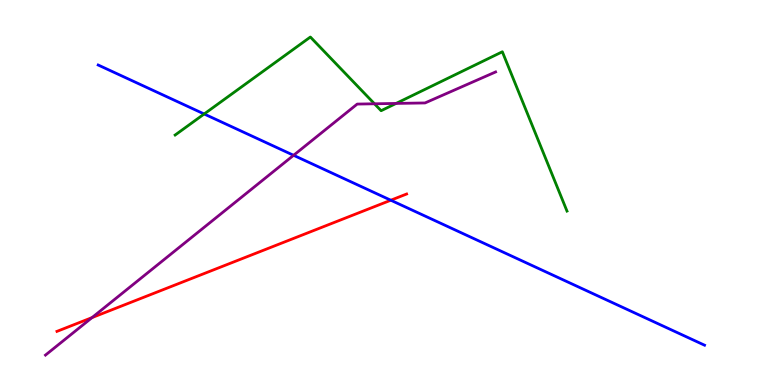[{'lines': ['blue', 'red'], 'intersections': [{'x': 5.04, 'y': 4.8}]}, {'lines': ['green', 'red'], 'intersections': []}, {'lines': ['purple', 'red'], 'intersections': [{'x': 1.19, 'y': 1.75}]}, {'lines': ['blue', 'green'], 'intersections': [{'x': 2.63, 'y': 7.04}]}, {'lines': ['blue', 'purple'], 'intersections': [{'x': 3.79, 'y': 5.97}]}, {'lines': ['green', 'purple'], 'intersections': [{'x': 4.83, 'y': 7.3}, {'x': 5.11, 'y': 7.31}]}]